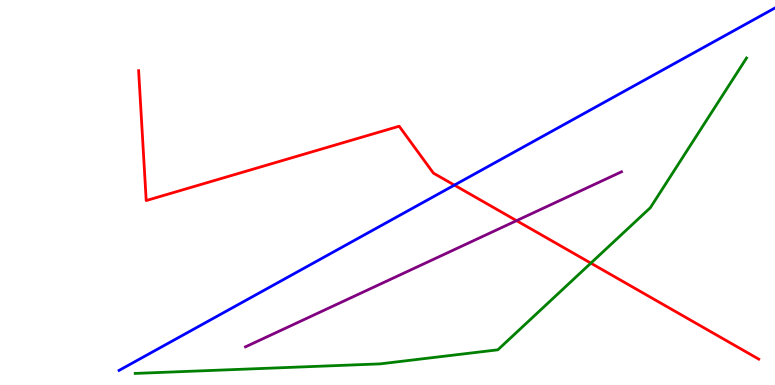[{'lines': ['blue', 'red'], 'intersections': [{'x': 5.86, 'y': 5.19}]}, {'lines': ['green', 'red'], 'intersections': [{'x': 7.62, 'y': 3.17}]}, {'lines': ['purple', 'red'], 'intersections': [{'x': 6.67, 'y': 4.27}]}, {'lines': ['blue', 'green'], 'intersections': []}, {'lines': ['blue', 'purple'], 'intersections': []}, {'lines': ['green', 'purple'], 'intersections': []}]